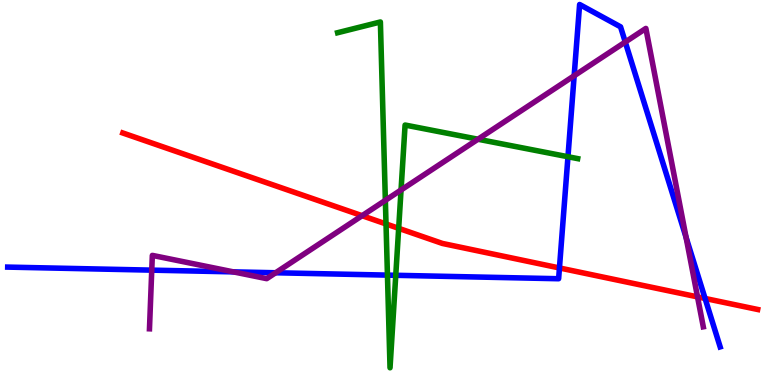[{'lines': ['blue', 'red'], 'intersections': [{'x': 7.22, 'y': 3.04}, {'x': 9.1, 'y': 2.25}]}, {'lines': ['green', 'red'], 'intersections': [{'x': 4.98, 'y': 4.18}, {'x': 5.14, 'y': 4.07}]}, {'lines': ['purple', 'red'], 'intersections': [{'x': 4.67, 'y': 4.4}, {'x': 9.0, 'y': 2.29}]}, {'lines': ['blue', 'green'], 'intersections': [{'x': 5.0, 'y': 2.85}, {'x': 5.11, 'y': 2.85}, {'x': 7.33, 'y': 5.93}]}, {'lines': ['blue', 'purple'], 'intersections': [{'x': 1.96, 'y': 2.98}, {'x': 3.01, 'y': 2.94}, {'x': 3.56, 'y': 2.92}, {'x': 7.41, 'y': 8.03}, {'x': 8.07, 'y': 8.91}, {'x': 8.85, 'y': 3.83}]}, {'lines': ['green', 'purple'], 'intersections': [{'x': 4.97, 'y': 4.8}, {'x': 5.17, 'y': 5.07}, {'x': 6.17, 'y': 6.38}]}]